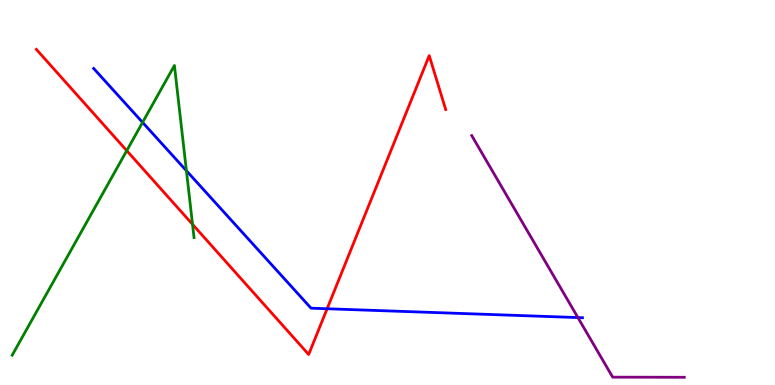[{'lines': ['blue', 'red'], 'intersections': [{'x': 4.22, 'y': 1.98}]}, {'lines': ['green', 'red'], 'intersections': [{'x': 1.64, 'y': 6.09}, {'x': 2.48, 'y': 4.17}]}, {'lines': ['purple', 'red'], 'intersections': []}, {'lines': ['blue', 'green'], 'intersections': [{'x': 1.84, 'y': 6.82}, {'x': 2.41, 'y': 5.57}]}, {'lines': ['blue', 'purple'], 'intersections': [{'x': 7.46, 'y': 1.75}]}, {'lines': ['green', 'purple'], 'intersections': []}]